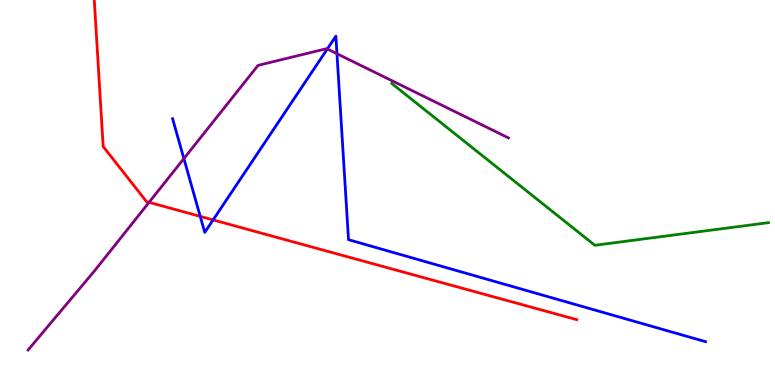[{'lines': ['blue', 'red'], 'intersections': [{'x': 2.58, 'y': 4.38}, {'x': 2.75, 'y': 4.29}]}, {'lines': ['green', 'red'], 'intersections': []}, {'lines': ['purple', 'red'], 'intersections': [{'x': 1.92, 'y': 4.74}]}, {'lines': ['blue', 'green'], 'intersections': []}, {'lines': ['blue', 'purple'], 'intersections': [{'x': 2.37, 'y': 5.88}, {'x': 4.22, 'y': 8.73}, {'x': 4.35, 'y': 8.6}]}, {'lines': ['green', 'purple'], 'intersections': []}]